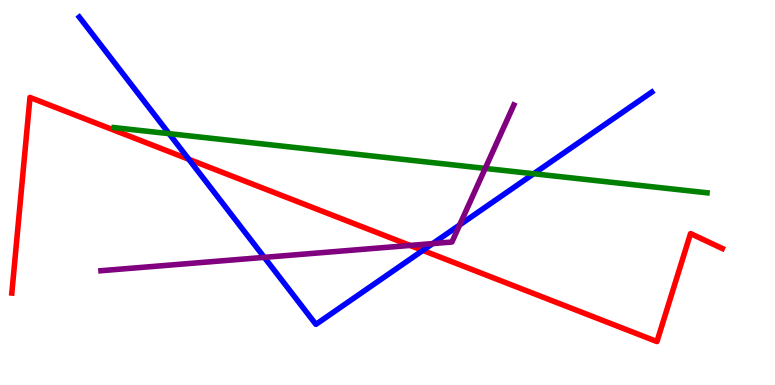[{'lines': ['blue', 'red'], 'intersections': [{'x': 2.44, 'y': 5.86}, {'x': 5.46, 'y': 3.5}]}, {'lines': ['green', 'red'], 'intersections': []}, {'lines': ['purple', 'red'], 'intersections': [{'x': 5.29, 'y': 3.63}]}, {'lines': ['blue', 'green'], 'intersections': [{'x': 2.18, 'y': 6.53}, {'x': 6.89, 'y': 5.49}]}, {'lines': ['blue', 'purple'], 'intersections': [{'x': 3.41, 'y': 3.32}, {'x': 5.58, 'y': 3.67}, {'x': 5.93, 'y': 4.16}]}, {'lines': ['green', 'purple'], 'intersections': [{'x': 6.26, 'y': 5.63}]}]